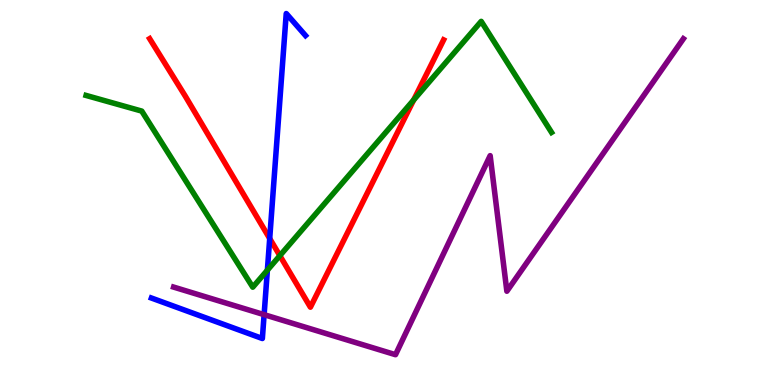[{'lines': ['blue', 'red'], 'intersections': [{'x': 3.48, 'y': 3.8}]}, {'lines': ['green', 'red'], 'intersections': [{'x': 3.61, 'y': 3.36}, {'x': 5.34, 'y': 7.4}]}, {'lines': ['purple', 'red'], 'intersections': []}, {'lines': ['blue', 'green'], 'intersections': [{'x': 3.45, 'y': 2.98}]}, {'lines': ['blue', 'purple'], 'intersections': [{'x': 3.41, 'y': 1.83}]}, {'lines': ['green', 'purple'], 'intersections': []}]